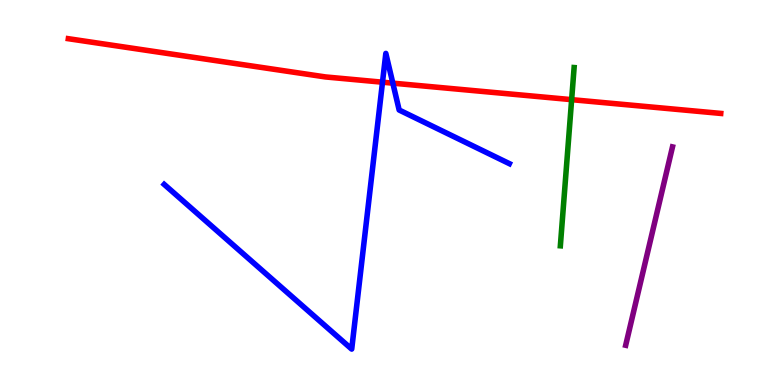[{'lines': ['blue', 'red'], 'intersections': [{'x': 4.94, 'y': 7.86}, {'x': 5.07, 'y': 7.84}]}, {'lines': ['green', 'red'], 'intersections': [{'x': 7.38, 'y': 7.41}]}, {'lines': ['purple', 'red'], 'intersections': []}, {'lines': ['blue', 'green'], 'intersections': []}, {'lines': ['blue', 'purple'], 'intersections': []}, {'lines': ['green', 'purple'], 'intersections': []}]